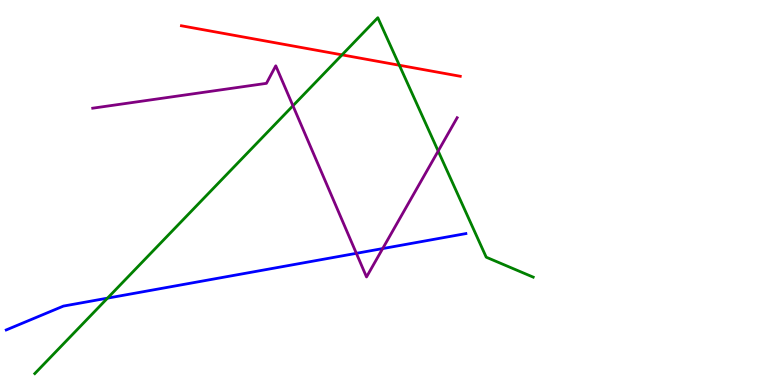[{'lines': ['blue', 'red'], 'intersections': []}, {'lines': ['green', 'red'], 'intersections': [{'x': 4.41, 'y': 8.57}, {'x': 5.15, 'y': 8.31}]}, {'lines': ['purple', 'red'], 'intersections': []}, {'lines': ['blue', 'green'], 'intersections': [{'x': 1.39, 'y': 2.26}]}, {'lines': ['blue', 'purple'], 'intersections': [{'x': 4.6, 'y': 3.42}, {'x': 4.94, 'y': 3.54}]}, {'lines': ['green', 'purple'], 'intersections': [{'x': 3.78, 'y': 7.25}, {'x': 5.65, 'y': 6.08}]}]